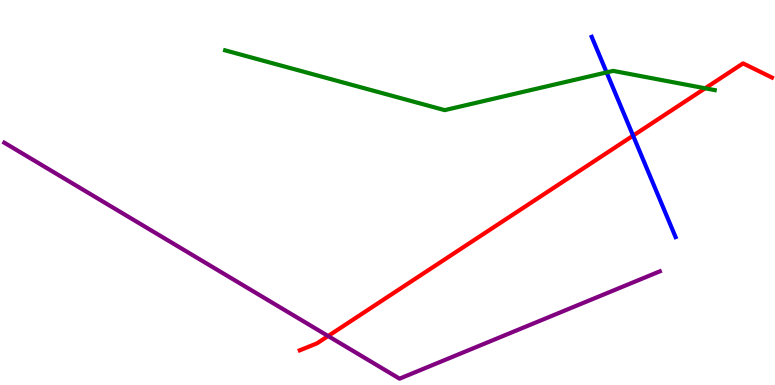[{'lines': ['blue', 'red'], 'intersections': [{'x': 8.17, 'y': 6.48}]}, {'lines': ['green', 'red'], 'intersections': [{'x': 9.1, 'y': 7.71}]}, {'lines': ['purple', 'red'], 'intersections': [{'x': 4.23, 'y': 1.27}]}, {'lines': ['blue', 'green'], 'intersections': [{'x': 7.83, 'y': 8.12}]}, {'lines': ['blue', 'purple'], 'intersections': []}, {'lines': ['green', 'purple'], 'intersections': []}]